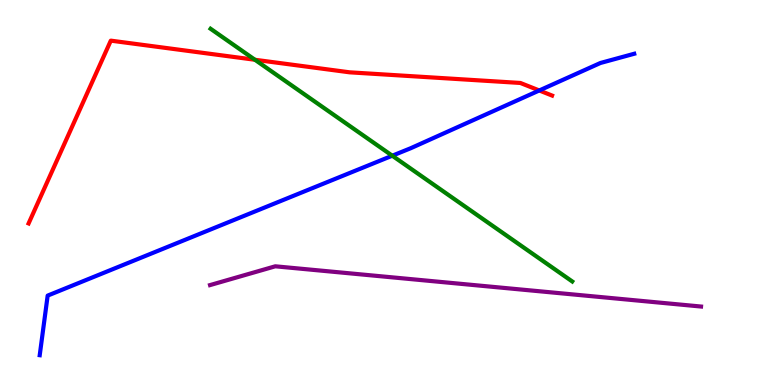[{'lines': ['blue', 'red'], 'intersections': [{'x': 6.96, 'y': 7.65}]}, {'lines': ['green', 'red'], 'intersections': [{'x': 3.29, 'y': 8.45}]}, {'lines': ['purple', 'red'], 'intersections': []}, {'lines': ['blue', 'green'], 'intersections': [{'x': 5.06, 'y': 5.96}]}, {'lines': ['blue', 'purple'], 'intersections': []}, {'lines': ['green', 'purple'], 'intersections': []}]